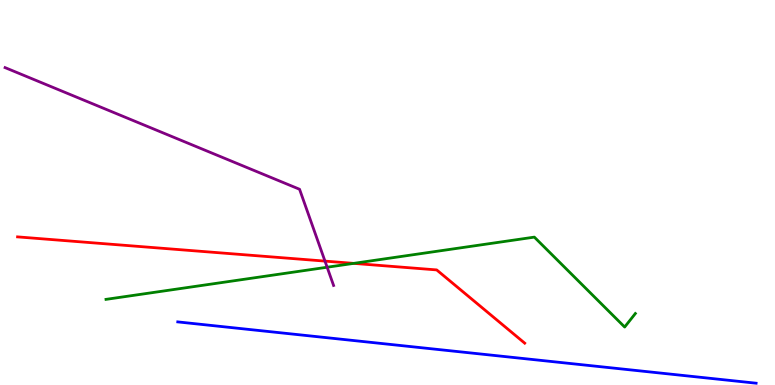[{'lines': ['blue', 'red'], 'intersections': []}, {'lines': ['green', 'red'], 'intersections': [{'x': 4.56, 'y': 3.16}]}, {'lines': ['purple', 'red'], 'intersections': [{'x': 4.19, 'y': 3.22}]}, {'lines': ['blue', 'green'], 'intersections': []}, {'lines': ['blue', 'purple'], 'intersections': []}, {'lines': ['green', 'purple'], 'intersections': [{'x': 4.22, 'y': 3.06}]}]